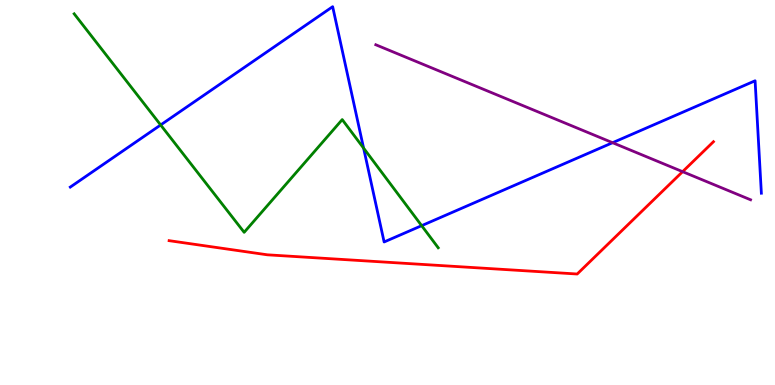[{'lines': ['blue', 'red'], 'intersections': []}, {'lines': ['green', 'red'], 'intersections': []}, {'lines': ['purple', 'red'], 'intersections': [{'x': 8.81, 'y': 5.54}]}, {'lines': ['blue', 'green'], 'intersections': [{'x': 2.07, 'y': 6.75}, {'x': 4.69, 'y': 6.15}, {'x': 5.44, 'y': 4.14}]}, {'lines': ['blue', 'purple'], 'intersections': [{'x': 7.9, 'y': 6.29}]}, {'lines': ['green', 'purple'], 'intersections': []}]